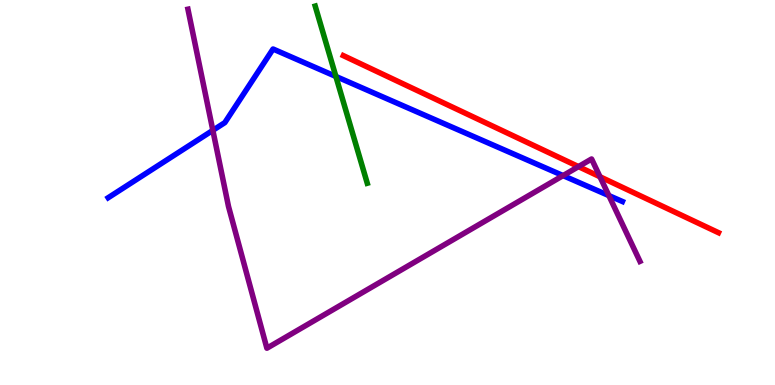[{'lines': ['blue', 'red'], 'intersections': []}, {'lines': ['green', 'red'], 'intersections': []}, {'lines': ['purple', 'red'], 'intersections': [{'x': 7.46, 'y': 5.67}, {'x': 7.74, 'y': 5.41}]}, {'lines': ['blue', 'green'], 'intersections': [{'x': 4.33, 'y': 8.01}]}, {'lines': ['blue', 'purple'], 'intersections': [{'x': 2.75, 'y': 6.61}, {'x': 7.27, 'y': 5.44}, {'x': 7.86, 'y': 4.92}]}, {'lines': ['green', 'purple'], 'intersections': []}]